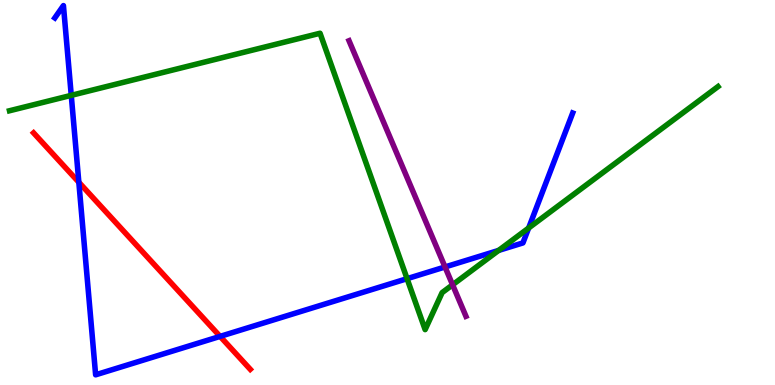[{'lines': ['blue', 'red'], 'intersections': [{'x': 1.02, 'y': 5.27}, {'x': 2.84, 'y': 1.26}]}, {'lines': ['green', 'red'], 'intersections': []}, {'lines': ['purple', 'red'], 'intersections': []}, {'lines': ['blue', 'green'], 'intersections': [{'x': 0.919, 'y': 7.52}, {'x': 5.25, 'y': 2.76}, {'x': 6.43, 'y': 3.5}, {'x': 6.82, 'y': 4.08}]}, {'lines': ['blue', 'purple'], 'intersections': [{'x': 5.74, 'y': 3.07}]}, {'lines': ['green', 'purple'], 'intersections': [{'x': 5.84, 'y': 2.6}]}]